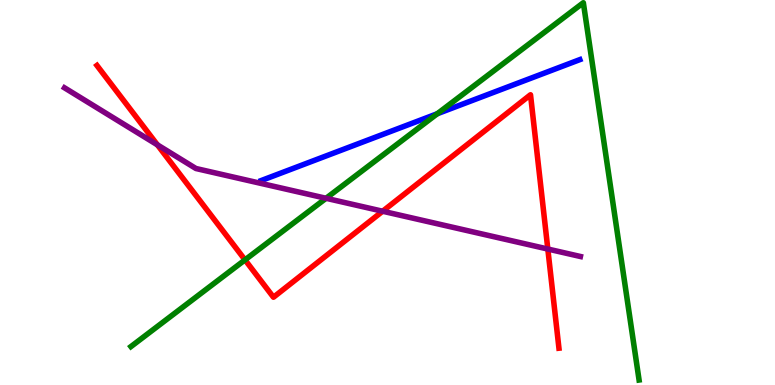[{'lines': ['blue', 'red'], 'intersections': []}, {'lines': ['green', 'red'], 'intersections': [{'x': 3.16, 'y': 3.25}]}, {'lines': ['purple', 'red'], 'intersections': [{'x': 2.03, 'y': 6.24}, {'x': 4.94, 'y': 4.51}, {'x': 7.07, 'y': 3.53}]}, {'lines': ['blue', 'green'], 'intersections': [{'x': 5.64, 'y': 7.05}]}, {'lines': ['blue', 'purple'], 'intersections': []}, {'lines': ['green', 'purple'], 'intersections': [{'x': 4.21, 'y': 4.85}]}]